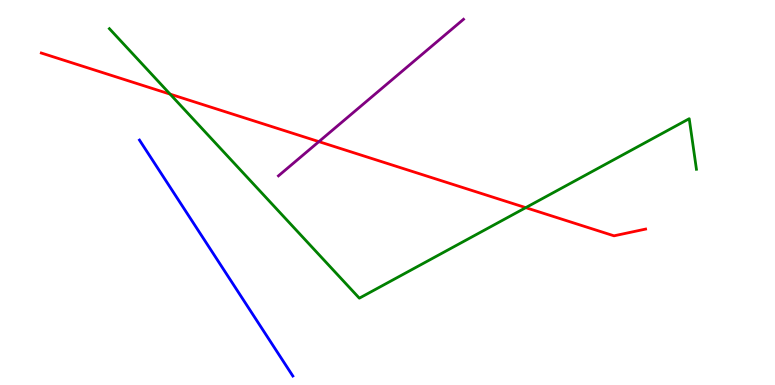[{'lines': ['blue', 'red'], 'intersections': []}, {'lines': ['green', 'red'], 'intersections': [{'x': 2.19, 'y': 7.56}, {'x': 6.78, 'y': 4.61}]}, {'lines': ['purple', 'red'], 'intersections': [{'x': 4.11, 'y': 6.32}]}, {'lines': ['blue', 'green'], 'intersections': []}, {'lines': ['blue', 'purple'], 'intersections': []}, {'lines': ['green', 'purple'], 'intersections': []}]